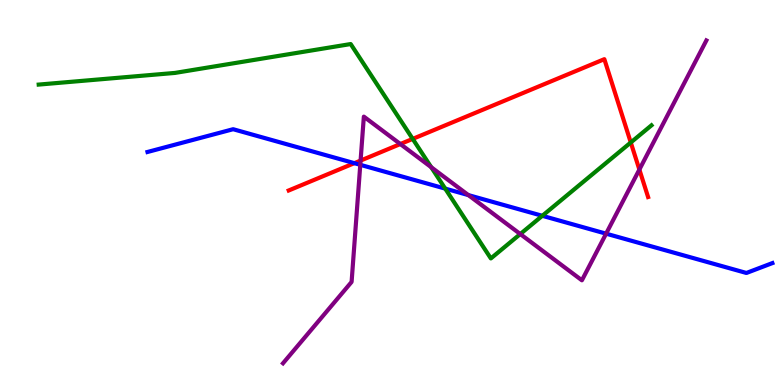[{'lines': ['blue', 'red'], 'intersections': [{'x': 4.57, 'y': 5.76}]}, {'lines': ['green', 'red'], 'intersections': [{'x': 5.33, 'y': 6.39}, {'x': 8.14, 'y': 6.3}]}, {'lines': ['purple', 'red'], 'intersections': [{'x': 4.65, 'y': 5.83}, {'x': 5.17, 'y': 6.26}, {'x': 8.25, 'y': 5.6}]}, {'lines': ['blue', 'green'], 'intersections': [{'x': 5.74, 'y': 5.1}, {'x': 7.0, 'y': 4.39}]}, {'lines': ['blue', 'purple'], 'intersections': [{'x': 4.65, 'y': 5.72}, {'x': 6.04, 'y': 4.93}, {'x': 7.82, 'y': 3.93}]}, {'lines': ['green', 'purple'], 'intersections': [{'x': 5.56, 'y': 5.66}, {'x': 6.71, 'y': 3.92}]}]